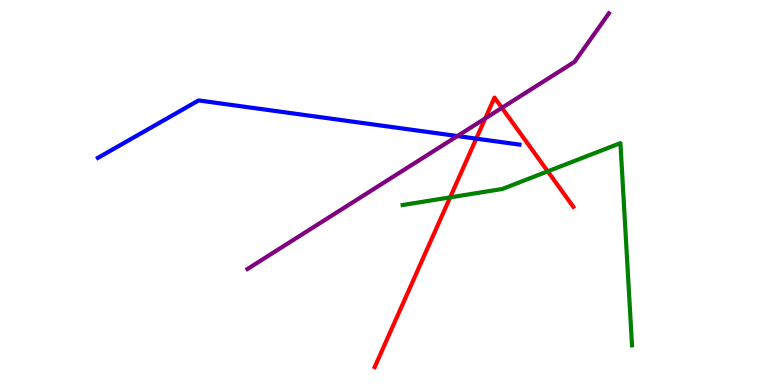[{'lines': ['blue', 'red'], 'intersections': [{'x': 6.15, 'y': 6.4}]}, {'lines': ['green', 'red'], 'intersections': [{'x': 5.81, 'y': 4.87}, {'x': 7.07, 'y': 5.55}]}, {'lines': ['purple', 'red'], 'intersections': [{'x': 6.26, 'y': 6.92}, {'x': 6.48, 'y': 7.2}]}, {'lines': ['blue', 'green'], 'intersections': []}, {'lines': ['blue', 'purple'], 'intersections': [{'x': 5.9, 'y': 6.47}]}, {'lines': ['green', 'purple'], 'intersections': []}]